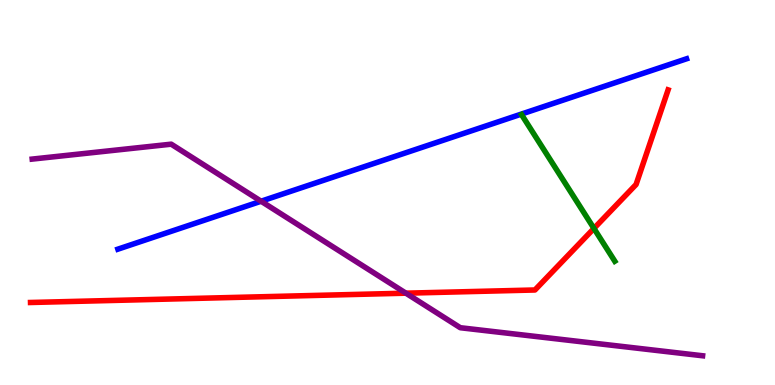[{'lines': ['blue', 'red'], 'intersections': []}, {'lines': ['green', 'red'], 'intersections': [{'x': 7.66, 'y': 4.07}]}, {'lines': ['purple', 'red'], 'intersections': [{'x': 5.24, 'y': 2.38}]}, {'lines': ['blue', 'green'], 'intersections': []}, {'lines': ['blue', 'purple'], 'intersections': [{'x': 3.37, 'y': 4.77}]}, {'lines': ['green', 'purple'], 'intersections': []}]